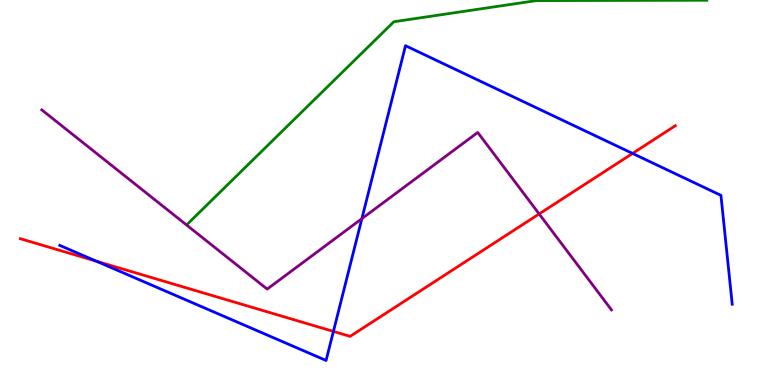[{'lines': ['blue', 'red'], 'intersections': [{'x': 1.24, 'y': 3.21}, {'x': 4.3, 'y': 1.39}, {'x': 8.16, 'y': 6.01}]}, {'lines': ['green', 'red'], 'intersections': []}, {'lines': ['purple', 'red'], 'intersections': [{'x': 6.96, 'y': 4.44}]}, {'lines': ['blue', 'green'], 'intersections': []}, {'lines': ['blue', 'purple'], 'intersections': [{'x': 4.67, 'y': 4.32}]}, {'lines': ['green', 'purple'], 'intersections': []}]